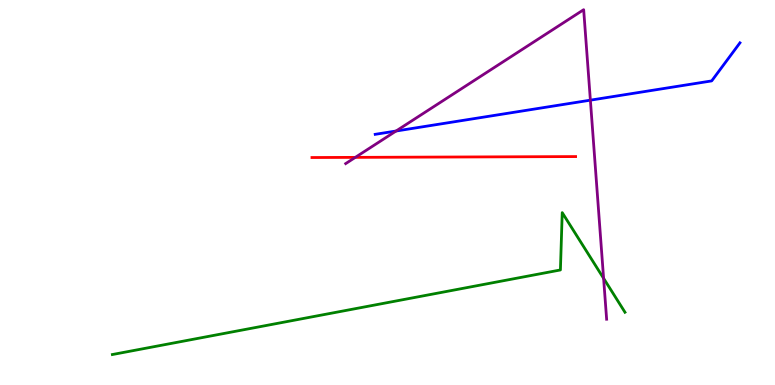[{'lines': ['blue', 'red'], 'intersections': []}, {'lines': ['green', 'red'], 'intersections': []}, {'lines': ['purple', 'red'], 'intersections': [{'x': 4.58, 'y': 5.91}]}, {'lines': ['blue', 'green'], 'intersections': []}, {'lines': ['blue', 'purple'], 'intersections': [{'x': 5.11, 'y': 6.6}, {'x': 7.62, 'y': 7.4}]}, {'lines': ['green', 'purple'], 'intersections': [{'x': 7.79, 'y': 2.77}]}]